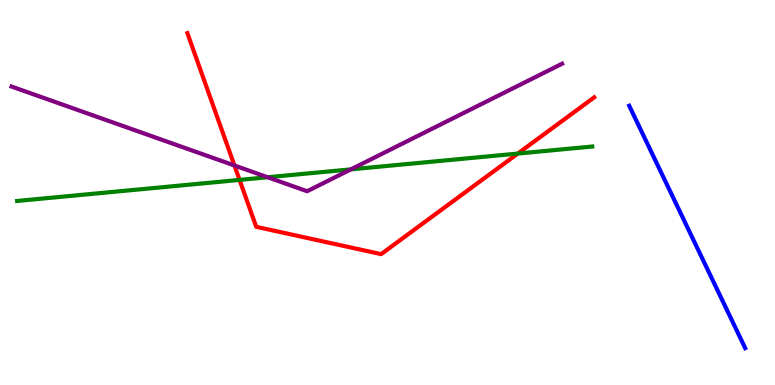[{'lines': ['blue', 'red'], 'intersections': []}, {'lines': ['green', 'red'], 'intersections': [{'x': 3.09, 'y': 5.33}, {'x': 6.68, 'y': 6.01}]}, {'lines': ['purple', 'red'], 'intersections': [{'x': 3.02, 'y': 5.7}]}, {'lines': ['blue', 'green'], 'intersections': []}, {'lines': ['blue', 'purple'], 'intersections': []}, {'lines': ['green', 'purple'], 'intersections': [{'x': 3.45, 'y': 5.4}, {'x': 4.53, 'y': 5.6}]}]